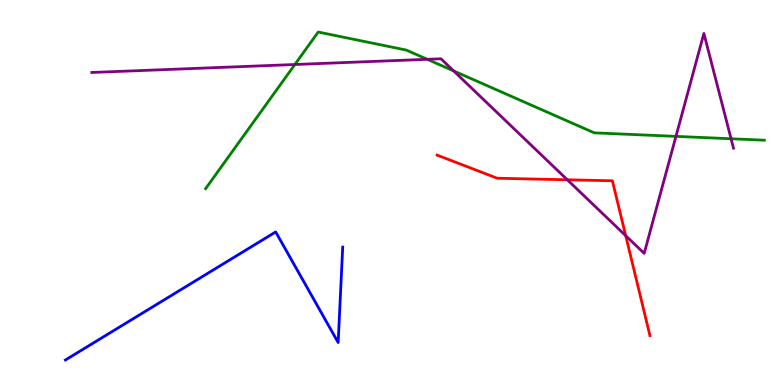[{'lines': ['blue', 'red'], 'intersections': []}, {'lines': ['green', 'red'], 'intersections': []}, {'lines': ['purple', 'red'], 'intersections': [{'x': 7.32, 'y': 5.33}, {'x': 8.07, 'y': 3.88}]}, {'lines': ['blue', 'green'], 'intersections': []}, {'lines': ['blue', 'purple'], 'intersections': []}, {'lines': ['green', 'purple'], 'intersections': [{'x': 3.8, 'y': 8.32}, {'x': 5.51, 'y': 8.46}, {'x': 5.85, 'y': 8.16}, {'x': 8.72, 'y': 6.46}, {'x': 9.43, 'y': 6.4}]}]